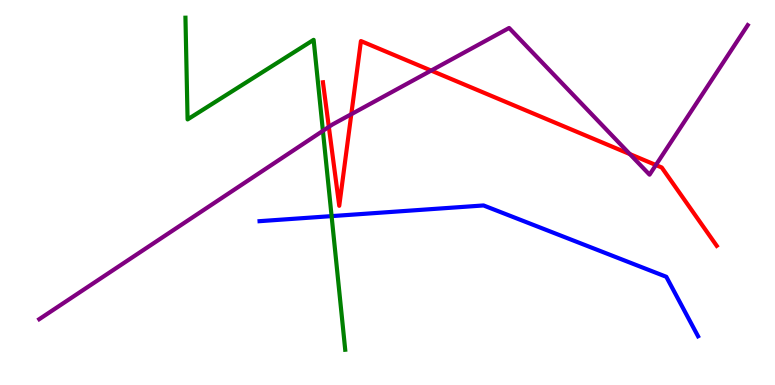[{'lines': ['blue', 'red'], 'intersections': []}, {'lines': ['green', 'red'], 'intersections': []}, {'lines': ['purple', 'red'], 'intersections': [{'x': 4.24, 'y': 6.7}, {'x': 4.53, 'y': 7.03}, {'x': 5.56, 'y': 8.17}, {'x': 8.13, 'y': 6.0}, {'x': 8.46, 'y': 5.71}]}, {'lines': ['blue', 'green'], 'intersections': [{'x': 4.28, 'y': 4.39}]}, {'lines': ['blue', 'purple'], 'intersections': []}, {'lines': ['green', 'purple'], 'intersections': [{'x': 4.17, 'y': 6.6}]}]